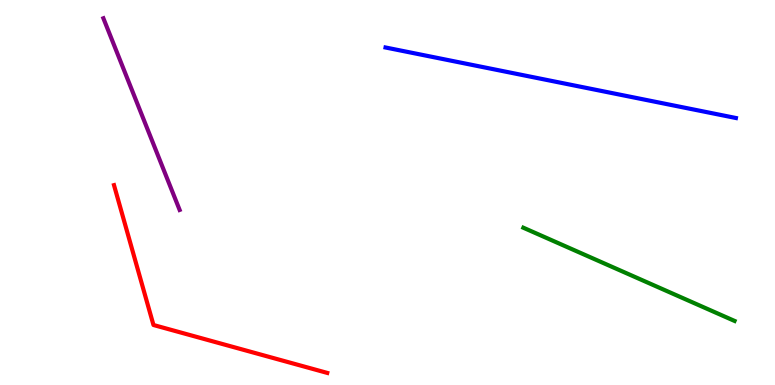[{'lines': ['blue', 'red'], 'intersections': []}, {'lines': ['green', 'red'], 'intersections': []}, {'lines': ['purple', 'red'], 'intersections': []}, {'lines': ['blue', 'green'], 'intersections': []}, {'lines': ['blue', 'purple'], 'intersections': []}, {'lines': ['green', 'purple'], 'intersections': []}]